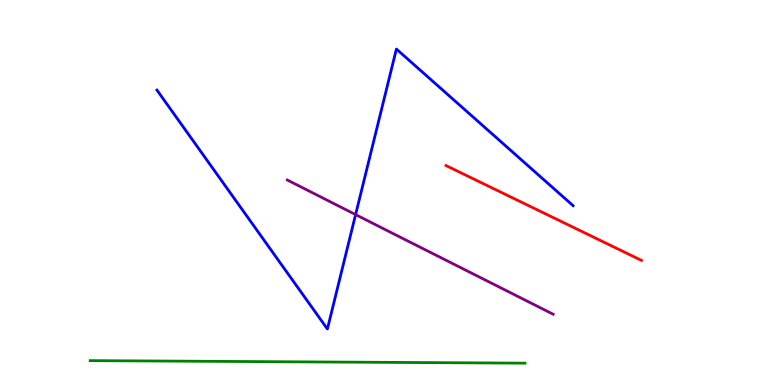[{'lines': ['blue', 'red'], 'intersections': []}, {'lines': ['green', 'red'], 'intersections': []}, {'lines': ['purple', 'red'], 'intersections': []}, {'lines': ['blue', 'green'], 'intersections': []}, {'lines': ['blue', 'purple'], 'intersections': [{'x': 4.59, 'y': 4.43}]}, {'lines': ['green', 'purple'], 'intersections': []}]